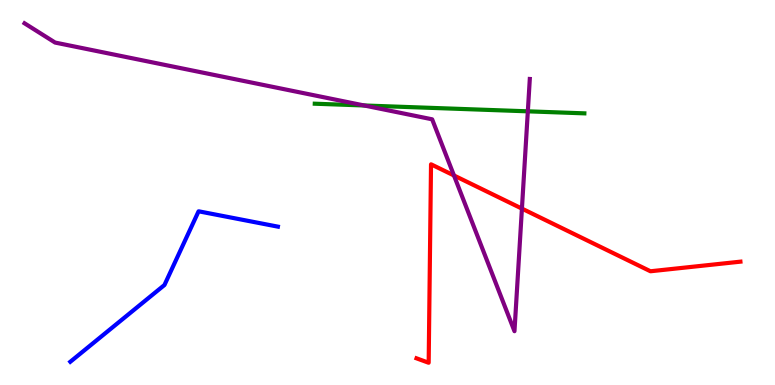[{'lines': ['blue', 'red'], 'intersections': []}, {'lines': ['green', 'red'], 'intersections': []}, {'lines': ['purple', 'red'], 'intersections': [{'x': 5.86, 'y': 5.44}, {'x': 6.73, 'y': 4.58}]}, {'lines': ['blue', 'green'], 'intersections': []}, {'lines': ['blue', 'purple'], 'intersections': []}, {'lines': ['green', 'purple'], 'intersections': [{'x': 4.7, 'y': 7.26}, {'x': 6.81, 'y': 7.11}]}]